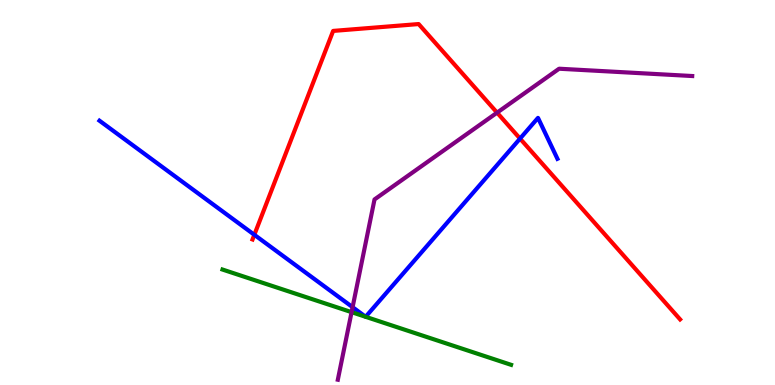[{'lines': ['blue', 'red'], 'intersections': [{'x': 3.28, 'y': 3.9}, {'x': 6.71, 'y': 6.4}]}, {'lines': ['green', 'red'], 'intersections': []}, {'lines': ['purple', 'red'], 'intersections': [{'x': 6.41, 'y': 7.07}]}, {'lines': ['blue', 'green'], 'intersections': []}, {'lines': ['blue', 'purple'], 'intersections': [{'x': 4.55, 'y': 2.02}]}, {'lines': ['green', 'purple'], 'intersections': [{'x': 4.54, 'y': 1.89}]}]